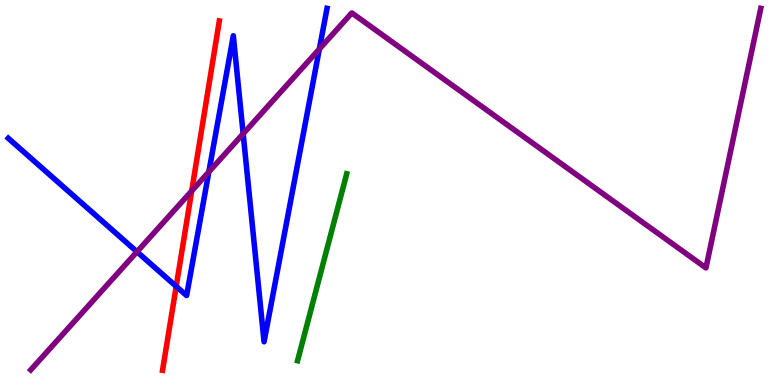[{'lines': ['blue', 'red'], 'intersections': [{'x': 2.27, 'y': 2.56}]}, {'lines': ['green', 'red'], 'intersections': []}, {'lines': ['purple', 'red'], 'intersections': [{'x': 2.47, 'y': 5.04}]}, {'lines': ['blue', 'green'], 'intersections': []}, {'lines': ['blue', 'purple'], 'intersections': [{'x': 1.77, 'y': 3.46}, {'x': 2.69, 'y': 5.54}, {'x': 3.14, 'y': 6.53}, {'x': 4.12, 'y': 8.73}]}, {'lines': ['green', 'purple'], 'intersections': []}]